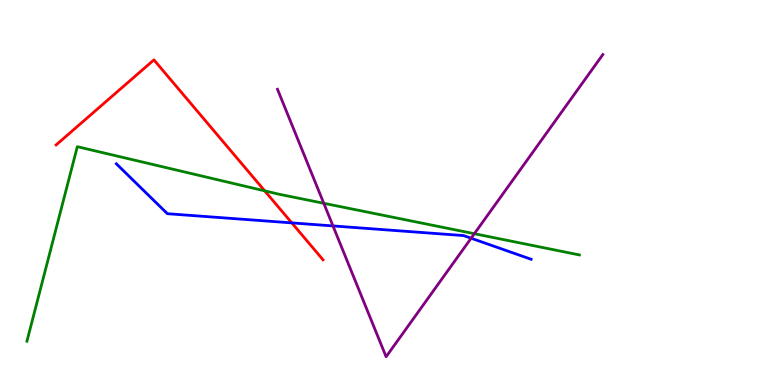[{'lines': ['blue', 'red'], 'intersections': [{'x': 3.77, 'y': 4.21}]}, {'lines': ['green', 'red'], 'intersections': [{'x': 3.42, 'y': 5.04}]}, {'lines': ['purple', 'red'], 'intersections': []}, {'lines': ['blue', 'green'], 'intersections': []}, {'lines': ['blue', 'purple'], 'intersections': [{'x': 4.3, 'y': 4.13}, {'x': 6.08, 'y': 3.81}]}, {'lines': ['green', 'purple'], 'intersections': [{'x': 4.18, 'y': 4.72}, {'x': 6.12, 'y': 3.93}]}]